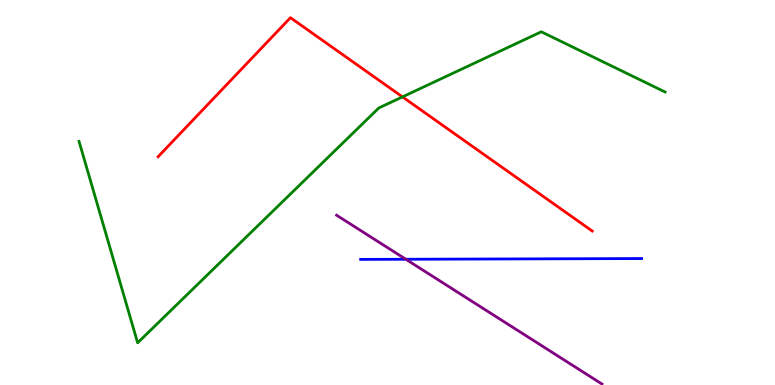[{'lines': ['blue', 'red'], 'intersections': []}, {'lines': ['green', 'red'], 'intersections': [{'x': 5.19, 'y': 7.48}]}, {'lines': ['purple', 'red'], 'intersections': []}, {'lines': ['blue', 'green'], 'intersections': []}, {'lines': ['blue', 'purple'], 'intersections': [{'x': 5.24, 'y': 3.27}]}, {'lines': ['green', 'purple'], 'intersections': []}]